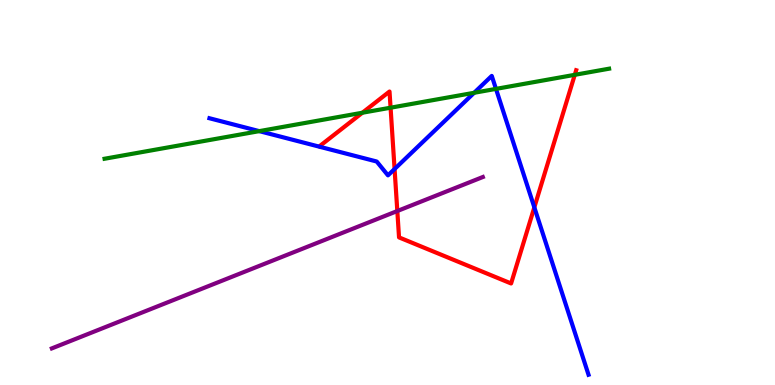[{'lines': ['blue', 'red'], 'intersections': [{'x': 5.09, 'y': 5.61}, {'x': 6.89, 'y': 4.61}]}, {'lines': ['green', 'red'], 'intersections': [{'x': 4.68, 'y': 7.07}, {'x': 5.04, 'y': 7.2}, {'x': 7.42, 'y': 8.06}]}, {'lines': ['purple', 'red'], 'intersections': [{'x': 5.13, 'y': 4.52}]}, {'lines': ['blue', 'green'], 'intersections': [{'x': 3.35, 'y': 6.59}, {'x': 6.12, 'y': 7.59}, {'x': 6.4, 'y': 7.69}]}, {'lines': ['blue', 'purple'], 'intersections': []}, {'lines': ['green', 'purple'], 'intersections': []}]